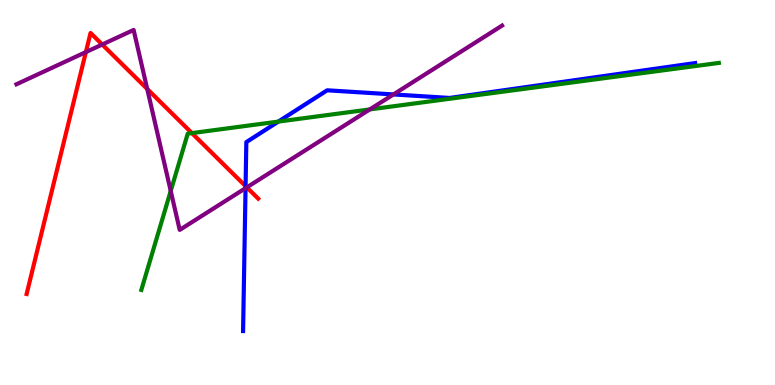[{'lines': ['blue', 'red'], 'intersections': [{'x': 3.17, 'y': 5.17}]}, {'lines': ['green', 'red'], 'intersections': [{'x': 2.48, 'y': 6.54}]}, {'lines': ['purple', 'red'], 'intersections': [{'x': 1.11, 'y': 8.65}, {'x': 1.32, 'y': 8.84}, {'x': 1.9, 'y': 7.69}, {'x': 3.18, 'y': 5.13}]}, {'lines': ['blue', 'green'], 'intersections': [{'x': 3.59, 'y': 6.84}]}, {'lines': ['blue', 'purple'], 'intersections': [{'x': 3.17, 'y': 5.11}, {'x': 5.08, 'y': 7.55}]}, {'lines': ['green', 'purple'], 'intersections': [{'x': 2.2, 'y': 5.04}, {'x': 4.77, 'y': 7.16}]}]